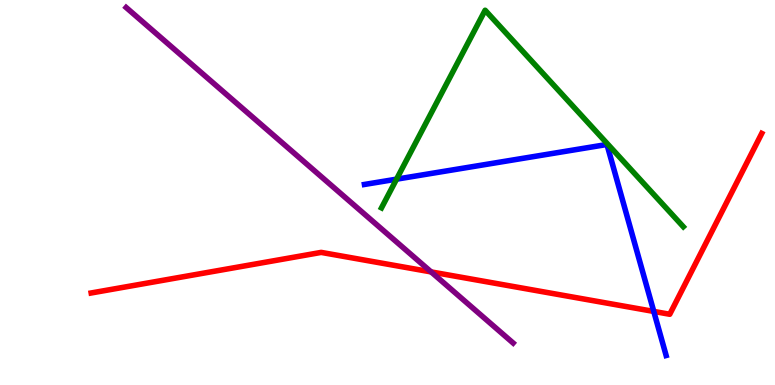[{'lines': ['blue', 'red'], 'intersections': [{'x': 8.44, 'y': 1.91}]}, {'lines': ['green', 'red'], 'intersections': []}, {'lines': ['purple', 'red'], 'intersections': [{'x': 5.56, 'y': 2.94}]}, {'lines': ['blue', 'green'], 'intersections': [{'x': 5.12, 'y': 5.35}]}, {'lines': ['blue', 'purple'], 'intersections': []}, {'lines': ['green', 'purple'], 'intersections': []}]